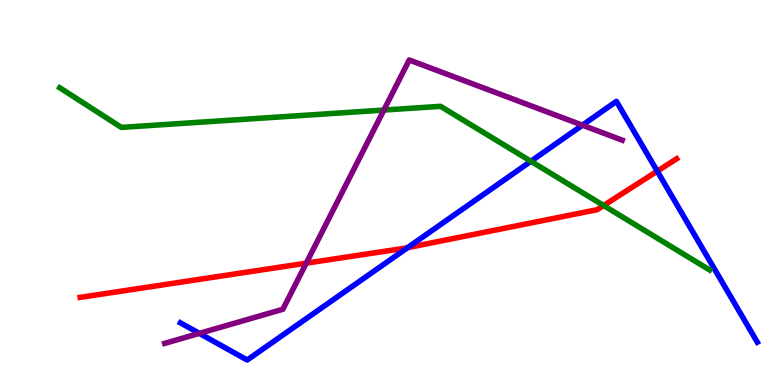[{'lines': ['blue', 'red'], 'intersections': [{'x': 5.26, 'y': 3.57}, {'x': 8.48, 'y': 5.55}]}, {'lines': ['green', 'red'], 'intersections': [{'x': 7.79, 'y': 4.66}]}, {'lines': ['purple', 'red'], 'intersections': [{'x': 3.95, 'y': 3.16}]}, {'lines': ['blue', 'green'], 'intersections': [{'x': 6.85, 'y': 5.81}]}, {'lines': ['blue', 'purple'], 'intersections': [{'x': 2.57, 'y': 1.34}, {'x': 7.51, 'y': 6.75}]}, {'lines': ['green', 'purple'], 'intersections': [{'x': 4.95, 'y': 7.14}]}]